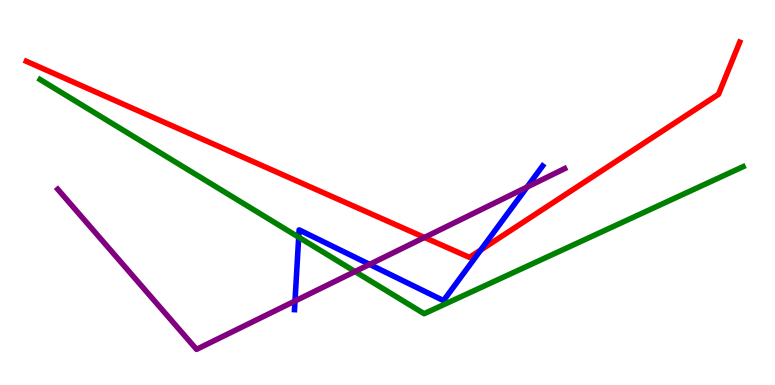[{'lines': ['blue', 'red'], 'intersections': [{'x': 6.2, 'y': 3.51}]}, {'lines': ['green', 'red'], 'intersections': []}, {'lines': ['purple', 'red'], 'intersections': [{'x': 5.48, 'y': 3.83}]}, {'lines': ['blue', 'green'], 'intersections': [{'x': 3.85, 'y': 3.84}]}, {'lines': ['blue', 'purple'], 'intersections': [{'x': 3.81, 'y': 2.18}, {'x': 4.77, 'y': 3.13}, {'x': 6.8, 'y': 5.14}]}, {'lines': ['green', 'purple'], 'intersections': [{'x': 4.58, 'y': 2.95}]}]